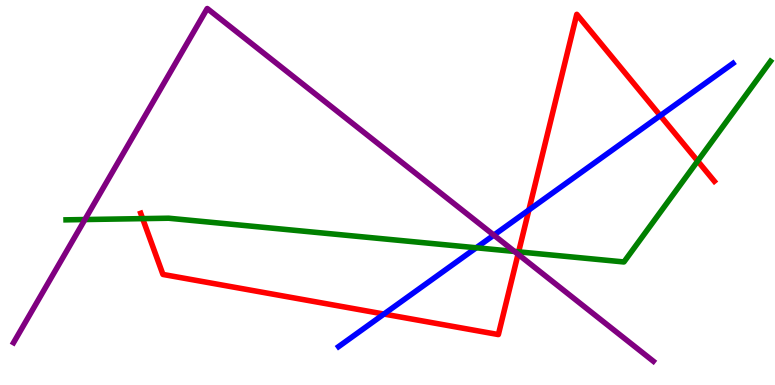[{'lines': ['blue', 'red'], 'intersections': [{'x': 4.95, 'y': 1.84}, {'x': 6.82, 'y': 4.55}, {'x': 8.52, 'y': 7.0}]}, {'lines': ['green', 'red'], 'intersections': [{'x': 1.84, 'y': 4.32}, {'x': 6.69, 'y': 3.46}, {'x': 9.0, 'y': 5.82}]}, {'lines': ['purple', 'red'], 'intersections': [{'x': 6.68, 'y': 3.4}]}, {'lines': ['blue', 'green'], 'intersections': [{'x': 6.15, 'y': 3.56}]}, {'lines': ['blue', 'purple'], 'intersections': [{'x': 6.37, 'y': 3.89}]}, {'lines': ['green', 'purple'], 'intersections': [{'x': 1.1, 'y': 4.3}, {'x': 6.64, 'y': 3.47}]}]